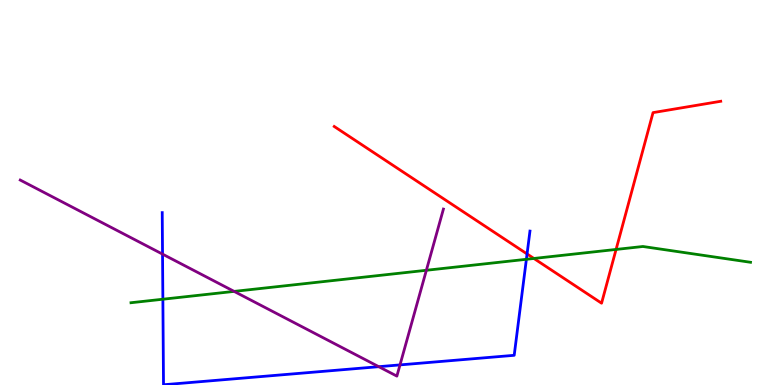[{'lines': ['blue', 'red'], 'intersections': [{'x': 6.8, 'y': 3.4}]}, {'lines': ['green', 'red'], 'intersections': [{'x': 6.89, 'y': 3.29}, {'x': 7.95, 'y': 3.52}]}, {'lines': ['purple', 'red'], 'intersections': []}, {'lines': ['blue', 'green'], 'intersections': [{'x': 2.1, 'y': 2.23}, {'x': 6.79, 'y': 3.27}]}, {'lines': ['blue', 'purple'], 'intersections': [{'x': 2.1, 'y': 3.4}, {'x': 4.89, 'y': 0.476}, {'x': 5.16, 'y': 0.522}]}, {'lines': ['green', 'purple'], 'intersections': [{'x': 3.02, 'y': 2.43}, {'x': 5.5, 'y': 2.98}]}]